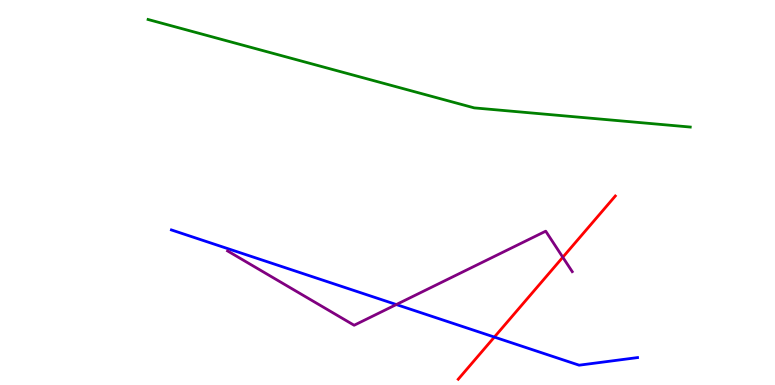[{'lines': ['blue', 'red'], 'intersections': [{'x': 6.38, 'y': 1.24}]}, {'lines': ['green', 'red'], 'intersections': []}, {'lines': ['purple', 'red'], 'intersections': [{'x': 7.26, 'y': 3.32}]}, {'lines': ['blue', 'green'], 'intersections': []}, {'lines': ['blue', 'purple'], 'intersections': [{'x': 5.11, 'y': 2.09}]}, {'lines': ['green', 'purple'], 'intersections': []}]